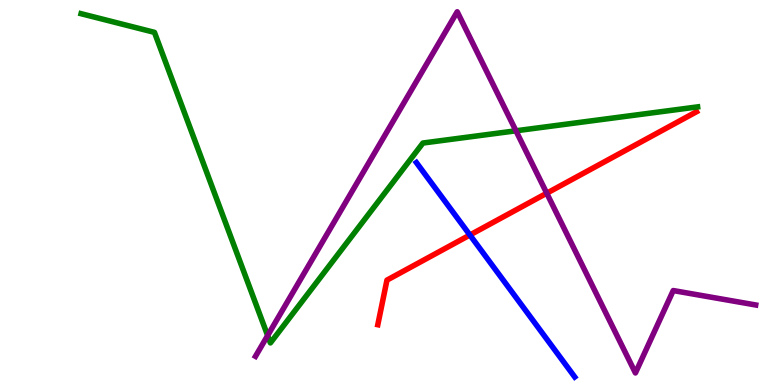[{'lines': ['blue', 'red'], 'intersections': [{'x': 6.06, 'y': 3.9}]}, {'lines': ['green', 'red'], 'intersections': []}, {'lines': ['purple', 'red'], 'intersections': [{'x': 7.05, 'y': 4.98}]}, {'lines': ['blue', 'green'], 'intersections': []}, {'lines': ['blue', 'purple'], 'intersections': []}, {'lines': ['green', 'purple'], 'intersections': [{'x': 3.45, 'y': 1.28}, {'x': 6.66, 'y': 6.6}]}]